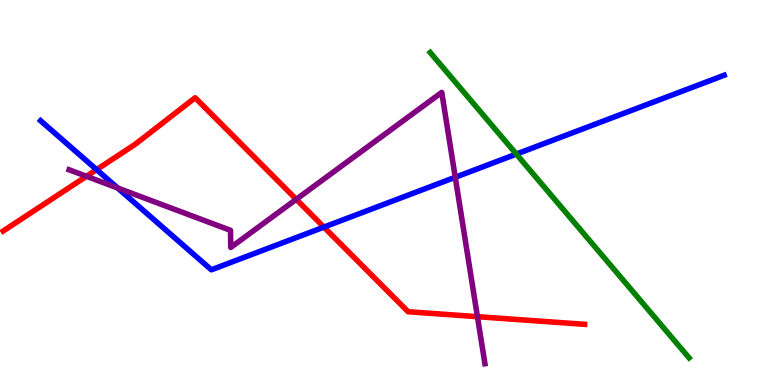[{'lines': ['blue', 'red'], 'intersections': [{'x': 1.25, 'y': 5.59}, {'x': 4.18, 'y': 4.1}]}, {'lines': ['green', 'red'], 'intersections': []}, {'lines': ['purple', 'red'], 'intersections': [{'x': 1.12, 'y': 5.42}, {'x': 3.82, 'y': 4.82}, {'x': 6.16, 'y': 1.77}]}, {'lines': ['blue', 'green'], 'intersections': [{'x': 6.66, 'y': 6.0}]}, {'lines': ['blue', 'purple'], 'intersections': [{'x': 1.52, 'y': 5.12}, {'x': 5.87, 'y': 5.4}]}, {'lines': ['green', 'purple'], 'intersections': []}]